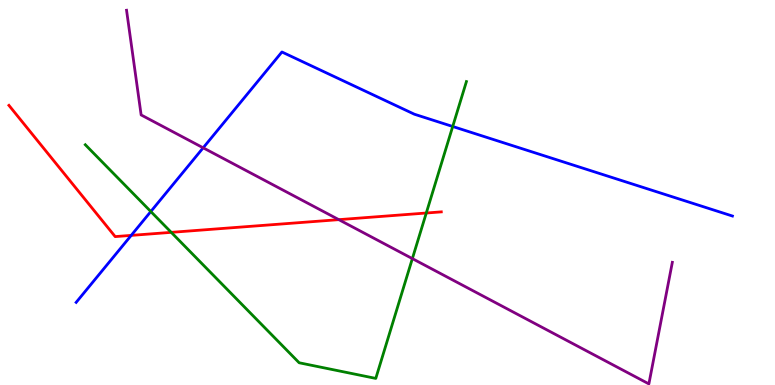[{'lines': ['blue', 'red'], 'intersections': [{'x': 1.69, 'y': 3.89}]}, {'lines': ['green', 'red'], 'intersections': [{'x': 2.21, 'y': 3.96}, {'x': 5.5, 'y': 4.47}]}, {'lines': ['purple', 'red'], 'intersections': [{'x': 4.37, 'y': 4.29}]}, {'lines': ['blue', 'green'], 'intersections': [{'x': 1.95, 'y': 4.51}, {'x': 5.84, 'y': 6.71}]}, {'lines': ['blue', 'purple'], 'intersections': [{'x': 2.62, 'y': 6.16}]}, {'lines': ['green', 'purple'], 'intersections': [{'x': 5.32, 'y': 3.28}]}]